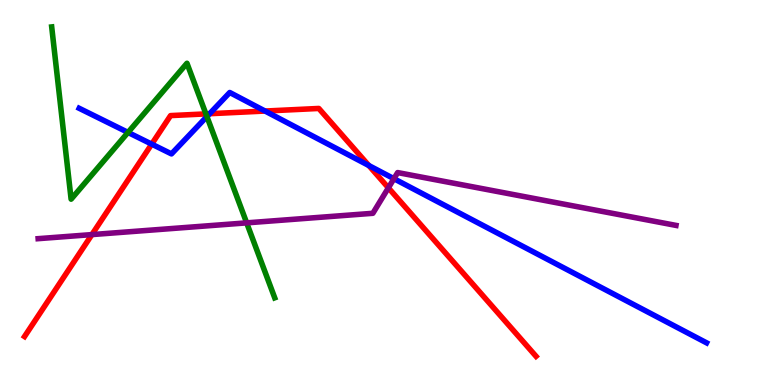[{'lines': ['blue', 'red'], 'intersections': [{'x': 1.96, 'y': 6.26}, {'x': 2.7, 'y': 7.05}, {'x': 3.42, 'y': 7.12}, {'x': 4.76, 'y': 5.7}]}, {'lines': ['green', 'red'], 'intersections': [{'x': 2.66, 'y': 7.04}]}, {'lines': ['purple', 'red'], 'intersections': [{'x': 1.19, 'y': 3.91}, {'x': 5.01, 'y': 5.12}]}, {'lines': ['blue', 'green'], 'intersections': [{'x': 1.65, 'y': 6.56}, {'x': 2.67, 'y': 6.97}]}, {'lines': ['blue', 'purple'], 'intersections': [{'x': 5.08, 'y': 5.36}]}, {'lines': ['green', 'purple'], 'intersections': [{'x': 3.18, 'y': 4.21}]}]